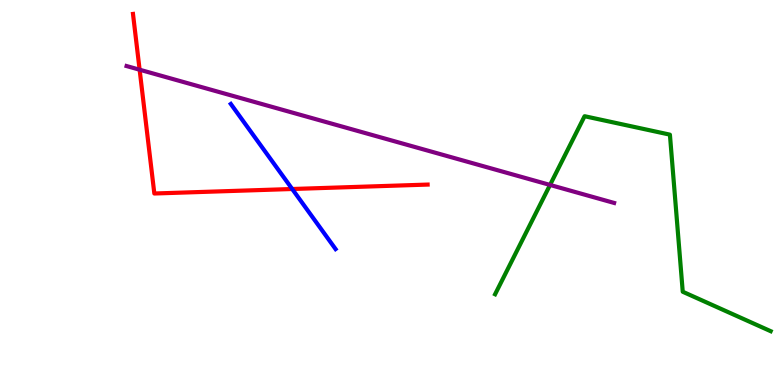[{'lines': ['blue', 'red'], 'intersections': [{'x': 3.77, 'y': 5.09}]}, {'lines': ['green', 'red'], 'intersections': []}, {'lines': ['purple', 'red'], 'intersections': [{'x': 1.8, 'y': 8.19}]}, {'lines': ['blue', 'green'], 'intersections': []}, {'lines': ['blue', 'purple'], 'intersections': []}, {'lines': ['green', 'purple'], 'intersections': [{'x': 7.1, 'y': 5.2}]}]